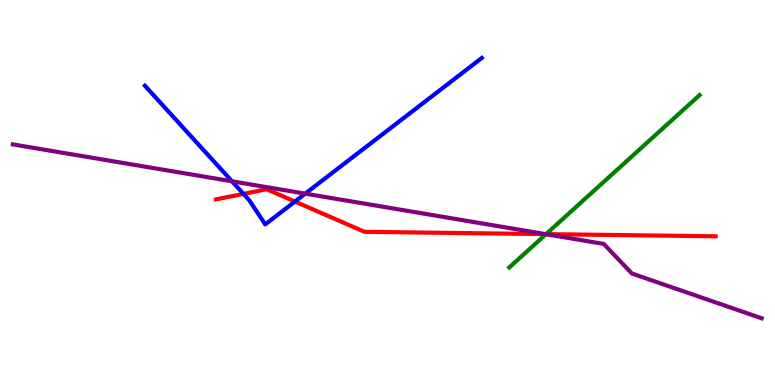[{'lines': ['blue', 'red'], 'intersections': [{'x': 3.14, 'y': 4.96}, {'x': 3.81, 'y': 4.76}]}, {'lines': ['green', 'red'], 'intersections': [{'x': 7.05, 'y': 3.92}]}, {'lines': ['purple', 'red'], 'intersections': [{'x': 7.04, 'y': 3.92}]}, {'lines': ['blue', 'green'], 'intersections': []}, {'lines': ['blue', 'purple'], 'intersections': [{'x': 2.99, 'y': 5.29}, {'x': 3.94, 'y': 4.97}]}, {'lines': ['green', 'purple'], 'intersections': [{'x': 7.04, 'y': 3.92}]}]